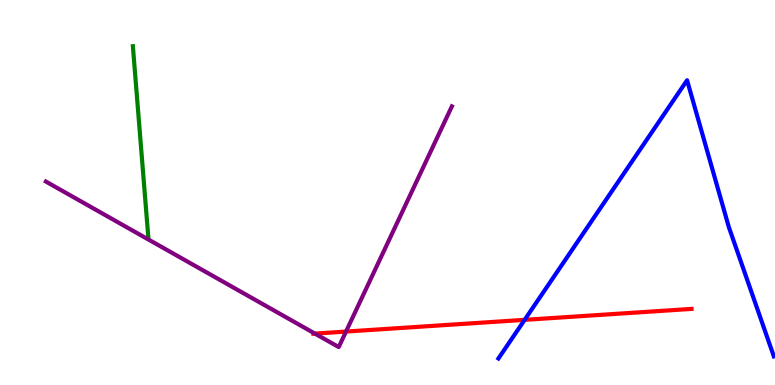[{'lines': ['blue', 'red'], 'intersections': [{'x': 6.77, 'y': 1.69}]}, {'lines': ['green', 'red'], 'intersections': []}, {'lines': ['purple', 'red'], 'intersections': [{'x': 4.06, 'y': 1.34}, {'x': 4.46, 'y': 1.39}]}, {'lines': ['blue', 'green'], 'intersections': []}, {'lines': ['blue', 'purple'], 'intersections': []}, {'lines': ['green', 'purple'], 'intersections': []}]